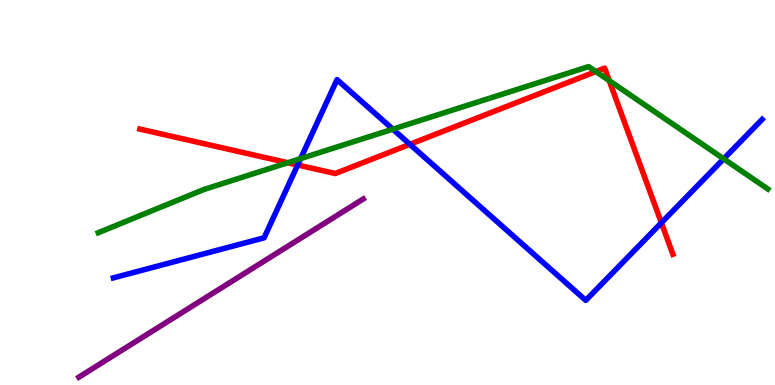[{'lines': ['blue', 'red'], 'intersections': [{'x': 3.84, 'y': 5.72}, {'x': 5.29, 'y': 6.25}, {'x': 8.53, 'y': 4.21}]}, {'lines': ['green', 'red'], 'intersections': [{'x': 3.71, 'y': 5.77}, {'x': 7.69, 'y': 8.14}, {'x': 7.86, 'y': 7.9}]}, {'lines': ['purple', 'red'], 'intersections': []}, {'lines': ['blue', 'green'], 'intersections': [{'x': 3.88, 'y': 5.88}, {'x': 5.07, 'y': 6.65}, {'x': 9.34, 'y': 5.87}]}, {'lines': ['blue', 'purple'], 'intersections': []}, {'lines': ['green', 'purple'], 'intersections': []}]